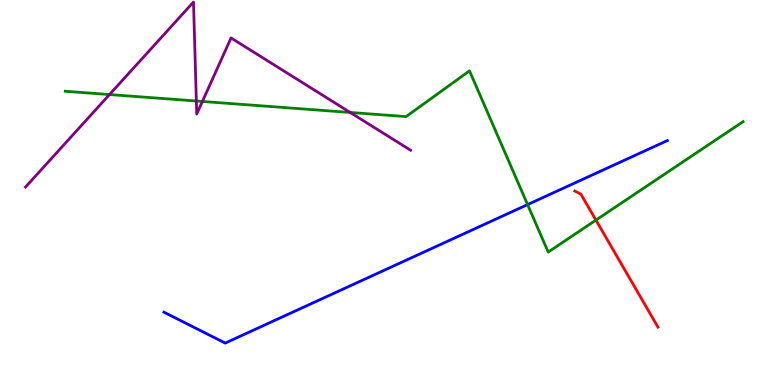[{'lines': ['blue', 'red'], 'intersections': []}, {'lines': ['green', 'red'], 'intersections': [{'x': 7.69, 'y': 4.28}]}, {'lines': ['purple', 'red'], 'intersections': []}, {'lines': ['blue', 'green'], 'intersections': [{'x': 6.81, 'y': 4.69}]}, {'lines': ['blue', 'purple'], 'intersections': []}, {'lines': ['green', 'purple'], 'intersections': [{'x': 1.41, 'y': 7.54}, {'x': 2.53, 'y': 7.38}, {'x': 2.61, 'y': 7.36}, {'x': 4.52, 'y': 7.08}]}]